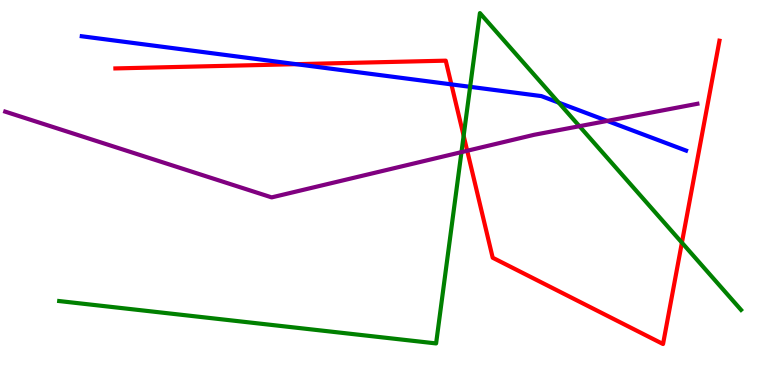[{'lines': ['blue', 'red'], 'intersections': [{'x': 3.82, 'y': 8.33}, {'x': 5.82, 'y': 7.81}]}, {'lines': ['green', 'red'], 'intersections': [{'x': 5.98, 'y': 6.47}, {'x': 8.8, 'y': 3.7}]}, {'lines': ['purple', 'red'], 'intersections': [{'x': 6.03, 'y': 6.08}]}, {'lines': ['blue', 'green'], 'intersections': [{'x': 6.07, 'y': 7.74}, {'x': 7.21, 'y': 7.33}]}, {'lines': ['blue', 'purple'], 'intersections': [{'x': 7.84, 'y': 6.86}]}, {'lines': ['green', 'purple'], 'intersections': [{'x': 5.95, 'y': 6.05}, {'x': 7.48, 'y': 6.72}]}]